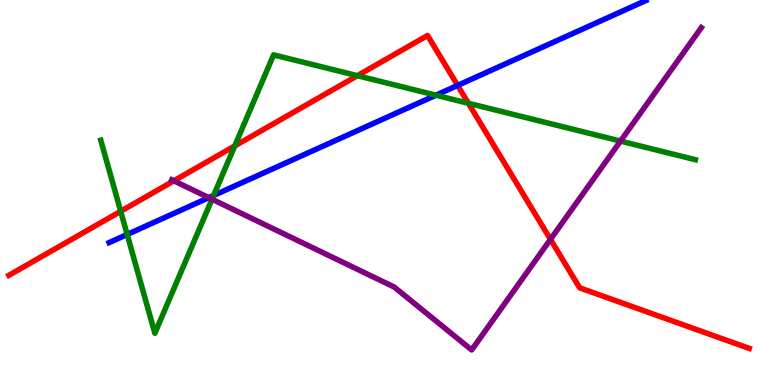[{'lines': ['blue', 'red'], 'intersections': [{'x': 5.9, 'y': 7.78}]}, {'lines': ['green', 'red'], 'intersections': [{'x': 1.56, 'y': 4.51}, {'x': 3.03, 'y': 6.21}, {'x': 4.61, 'y': 8.03}, {'x': 6.04, 'y': 7.32}]}, {'lines': ['purple', 'red'], 'intersections': [{'x': 2.24, 'y': 5.3}, {'x': 7.1, 'y': 3.78}]}, {'lines': ['blue', 'green'], 'intersections': [{'x': 1.64, 'y': 3.91}, {'x': 2.76, 'y': 4.92}, {'x': 5.62, 'y': 7.53}]}, {'lines': ['blue', 'purple'], 'intersections': [{'x': 2.69, 'y': 4.87}]}, {'lines': ['green', 'purple'], 'intersections': [{'x': 2.74, 'y': 4.83}, {'x': 8.01, 'y': 6.34}]}]